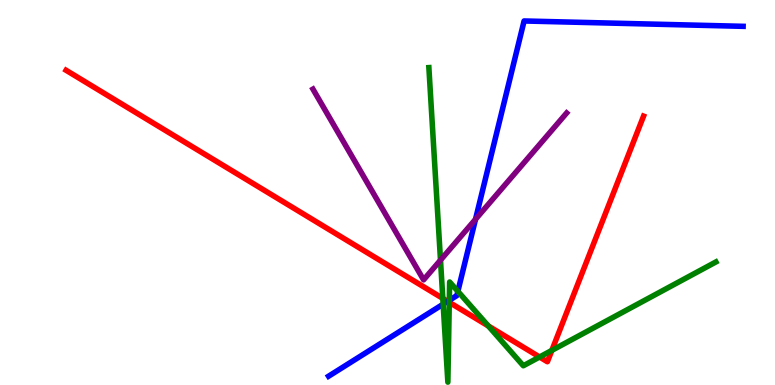[{'lines': ['blue', 'red'], 'intersections': [{'x': 5.78, 'y': 2.17}]}, {'lines': ['green', 'red'], 'intersections': [{'x': 5.71, 'y': 2.25}, {'x': 5.8, 'y': 2.15}, {'x': 6.3, 'y': 1.53}, {'x': 6.96, 'y': 0.727}, {'x': 7.12, 'y': 0.899}]}, {'lines': ['purple', 'red'], 'intersections': []}, {'lines': ['blue', 'green'], 'intersections': [{'x': 5.72, 'y': 2.1}, {'x': 5.8, 'y': 2.2}, {'x': 5.91, 'y': 2.43}]}, {'lines': ['blue', 'purple'], 'intersections': [{'x': 6.14, 'y': 4.3}]}, {'lines': ['green', 'purple'], 'intersections': [{'x': 5.68, 'y': 3.24}]}]